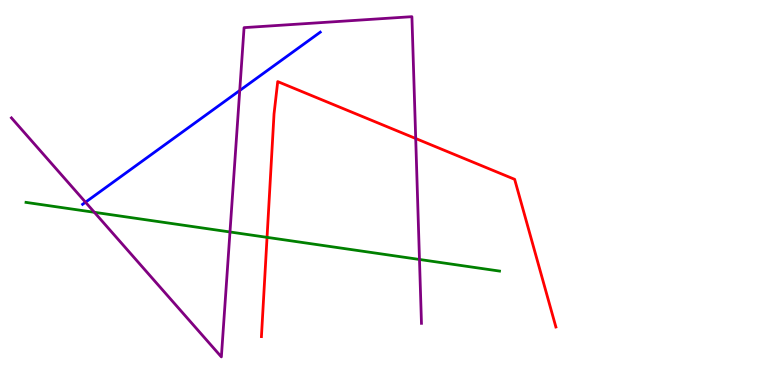[{'lines': ['blue', 'red'], 'intersections': []}, {'lines': ['green', 'red'], 'intersections': [{'x': 3.45, 'y': 3.84}]}, {'lines': ['purple', 'red'], 'intersections': [{'x': 5.36, 'y': 6.4}]}, {'lines': ['blue', 'green'], 'intersections': []}, {'lines': ['blue', 'purple'], 'intersections': [{'x': 1.1, 'y': 4.75}, {'x': 3.09, 'y': 7.65}]}, {'lines': ['green', 'purple'], 'intersections': [{'x': 1.22, 'y': 4.49}, {'x': 2.97, 'y': 3.97}, {'x': 5.41, 'y': 3.26}]}]